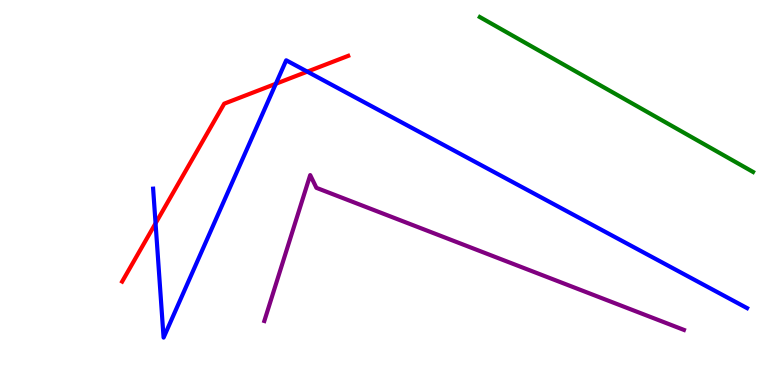[{'lines': ['blue', 'red'], 'intersections': [{'x': 2.01, 'y': 4.2}, {'x': 3.56, 'y': 7.82}, {'x': 3.97, 'y': 8.14}]}, {'lines': ['green', 'red'], 'intersections': []}, {'lines': ['purple', 'red'], 'intersections': []}, {'lines': ['blue', 'green'], 'intersections': []}, {'lines': ['blue', 'purple'], 'intersections': []}, {'lines': ['green', 'purple'], 'intersections': []}]